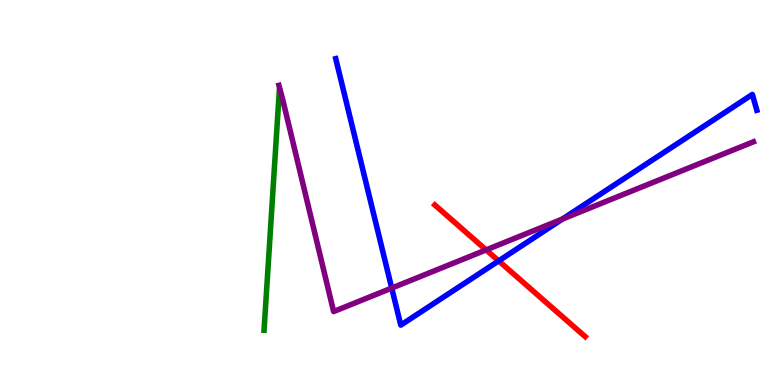[{'lines': ['blue', 'red'], 'intersections': [{'x': 6.43, 'y': 3.22}]}, {'lines': ['green', 'red'], 'intersections': []}, {'lines': ['purple', 'red'], 'intersections': [{'x': 6.27, 'y': 3.51}]}, {'lines': ['blue', 'green'], 'intersections': []}, {'lines': ['blue', 'purple'], 'intersections': [{'x': 5.05, 'y': 2.52}, {'x': 7.26, 'y': 4.31}]}, {'lines': ['green', 'purple'], 'intersections': []}]